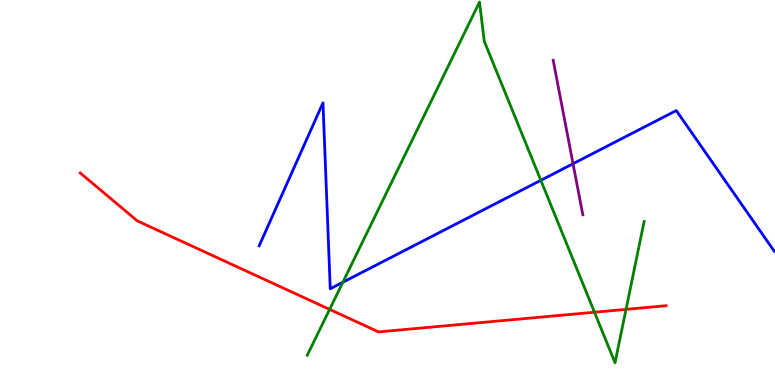[{'lines': ['blue', 'red'], 'intersections': []}, {'lines': ['green', 'red'], 'intersections': [{'x': 4.25, 'y': 1.96}, {'x': 7.67, 'y': 1.89}, {'x': 8.08, 'y': 1.96}]}, {'lines': ['purple', 'red'], 'intersections': []}, {'lines': ['blue', 'green'], 'intersections': [{'x': 4.42, 'y': 2.67}, {'x': 6.98, 'y': 5.32}]}, {'lines': ['blue', 'purple'], 'intersections': [{'x': 7.39, 'y': 5.75}]}, {'lines': ['green', 'purple'], 'intersections': []}]